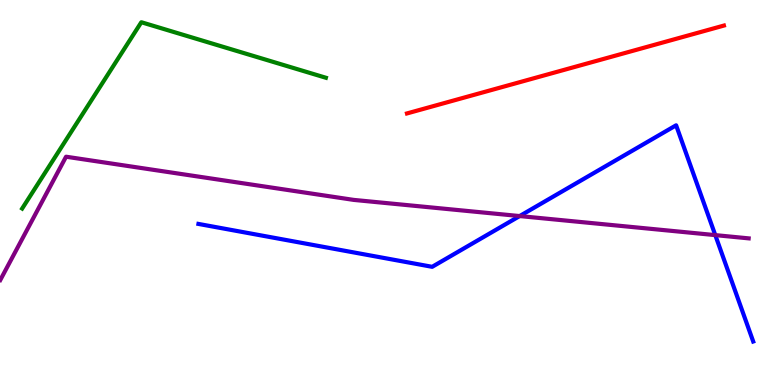[{'lines': ['blue', 'red'], 'intersections': []}, {'lines': ['green', 'red'], 'intersections': []}, {'lines': ['purple', 'red'], 'intersections': []}, {'lines': ['blue', 'green'], 'intersections': []}, {'lines': ['blue', 'purple'], 'intersections': [{'x': 6.71, 'y': 4.39}, {'x': 9.23, 'y': 3.89}]}, {'lines': ['green', 'purple'], 'intersections': []}]